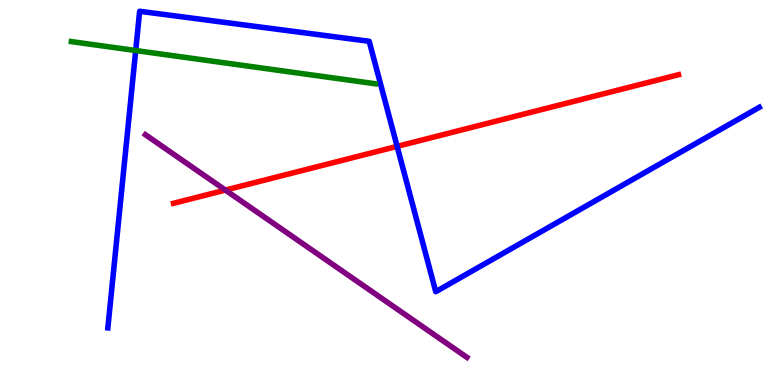[{'lines': ['blue', 'red'], 'intersections': [{'x': 5.12, 'y': 6.2}]}, {'lines': ['green', 'red'], 'intersections': []}, {'lines': ['purple', 'red'], 'intersections': [{'x': 2.91, 'y': 5.06}]}, {'lines': ['blue', 'green'], 'intersections': [{'x': 1.75, 'y': 8.69}]}, {'lines': ['blue', 'purple'], 'intersections': []}, {'lines': ['green', 'purple'], 'intersections': []}]